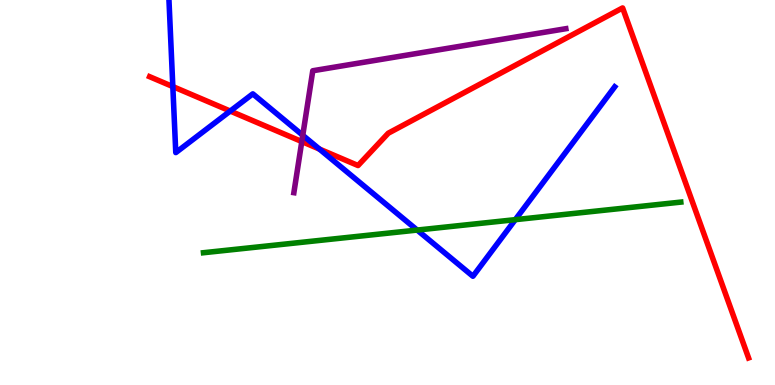[{'lines': ['blue', 'red'], 'intersections': [{'x': 2.23, 'y': 7.75}, {'x': 2.97, 'y': 7.12}, {'x': 4.12, 'y': 6.13}]}, {'lines': ['green', 'red'], 'intersections': []}, {'lines': ['purple', 'red'], 'intersections': [{'x': 3.89, 'y': 6.32}]}, {'lines': ['blue', 'green'], 'intersections': [{'x': 5.38, 'y': 4.02}, {'x': 6.65, 'y': 4.29}]}, {'lines': ['blue', 'purple'], 'intersections': [{'x': 3.91, 'y': 6.49}]}, {'lines': ['green', 'purple'], 'intersections': []}]